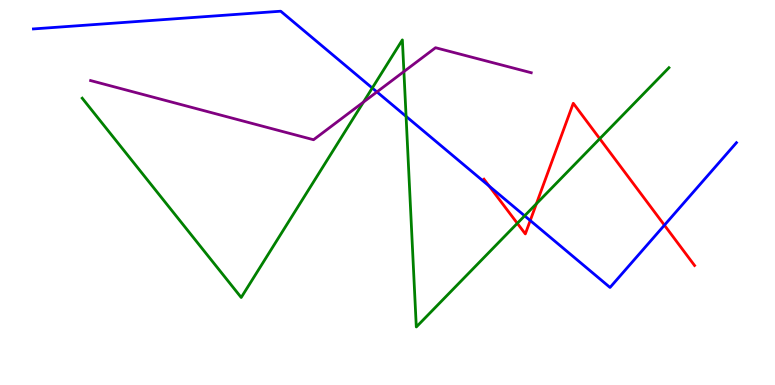[{'lines': ['blue', 'red'], 'intersections': [{'x': 6.31, 'y': 5.17}, {'x': 6.84, 'y': 4.27}, {'x': 8.57, 'y': 4.15}]}, {'lines': ['green', 'red'], 'intersections': [{'x': 6.68, 'y': 4.2}, {'x': 6.92, 'y': 4.71}, {'x': 7.74, 'y': 6.4}]}, {'lines': ['purple', 'red'], 'intersections': []}, {'lines': ['blue', 'green'], 'intersections': [{'x': 4.8, 'y': 7.71}, {'x': 5.24, 'y': 6.98}, {'x': 6.77, 'y': 4.39}]}, {'lines': ['blue', 'purple'], 'intersections': [{'x': 4.86, 'y': 7.61}]}, {'lines': ['green', 'purple'], 'intersections': [{'x': 4.69, 'y': 7.35}, {'x': 5.21, 'y': 8.14}]}]